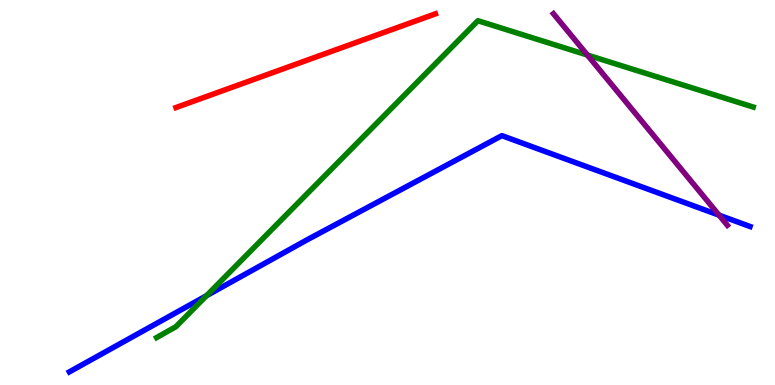[{'lines': ['blue', 'red'], 'intersections': []}, {'lines': ['green', 'red'], 'intersections': []}, {'lines': ['purple', 'red'], 'intersections': []}, {'lines': ['blue', 'green'], 'intersections': [{'x': 2.66, 'y': 2.32}]}, {'lines': ['blue', 'purple'], 'intersections': [{'x': 9.28, 'y': 4.41}]}, {'lines': ['green', 'purple'], 'intersections': [{'x': 7.58, 'y': 8.57}]}]